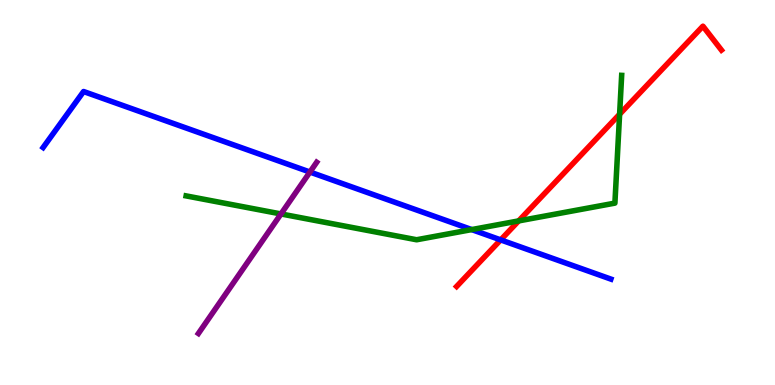[{'lines': ['blue', 'red'], 'intersections': [{'x': 6.46, 'y': 3.77}]}, {'lines': ['green', 'red'], 'intersections': [{'x': 6.69, 'y': 4.26}, {'x': 7.99, 'y': 7.03}]}, {'lines': ['purple', 'red'], 'intersections': []}, {'lines': ['blue', 'green'], 'intersections': [{'x': 6.09, 'y': 4.04}]}, {'lines': ['blue', 'purple'], 'intersections': [{'x': 4.0, 'y': 5.53}]}, {'lines': ['green', 'purple'], 'intersections': [{'x': 3.63, 'y': 4.44}]}]